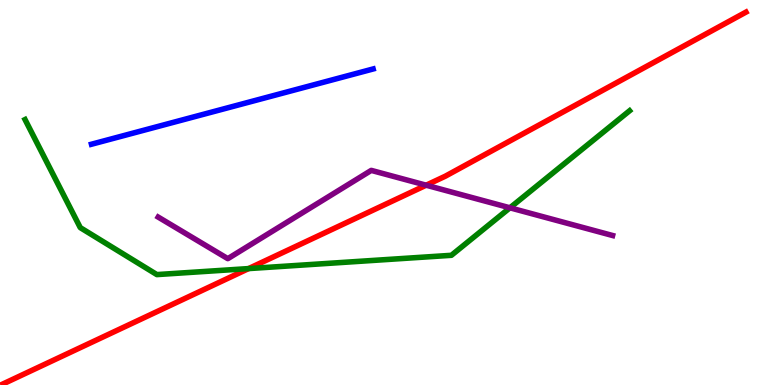[{'lines': ['blue', 'red'], 'intersections': []}, {'lines': ['green', 'red'], 'intersections': [{'x': 3.21, 'y': 3.02}]}, {'lines': ['purple', 'red'], 'intersections': [{'x': 5.5, 'y': 5.19}]}, {'lines': ['blue', 'green'], 'intersections': []}, {'lines': ['blue', 'purple'], 'intersections': []}, {'lines': ['green', 'purple'], 'intersections': [{'x': 6.58, 'y': 4.6}]}]